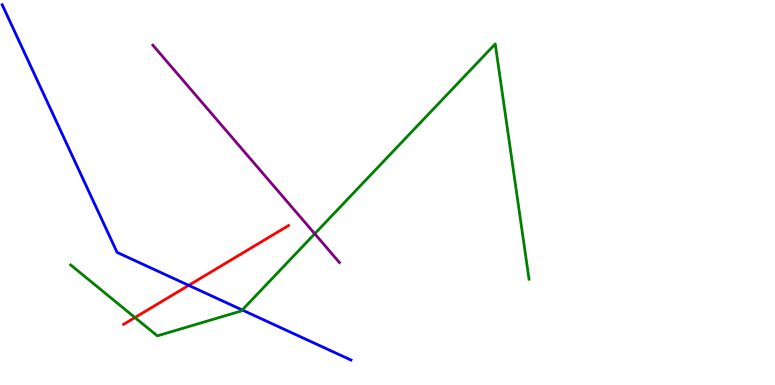[{'lines': ['blue', 'red'], 'intersections': [{'x': 2.43, 'y': 2.59}]}, {'lines': ['green', 'red'], 'intersections': [{'x': 1.74, 'y': 1.75}]}, {'lines': ['purple', 'red'], 'intersections': []}, {'lines': ['blue', 'green'], 'intersections': [{'x': 3.13, 'y': 1.95}]}, {'lines': ['blue', 'purple'], 'intersections': []}, {'lines': ['green', 'purple'], 'intersections': [{'x': 4.06, 'y': 3.93}]}]